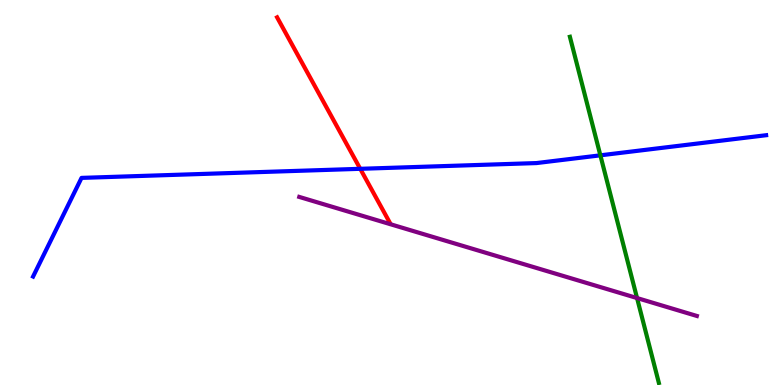[{'lines': ['blue', 'red'], 'intersections': [{'x': 4.65, 'y': 5.62}]}, {'lines': ['green', 'red'], 'intersections': []}, {'lines': ['purple', 'red'], 'intersections': []}, {'lines': ['blue', 'green'], 'intersections': [{'x': 7.75, 'y': 5.97}]}, {'lines': ['blue', 'purple'], 'intersections': []}, {'lines': ['green', 'purple'], 'intersections': [{'x': 8.22, 'y': 2.26}]}]